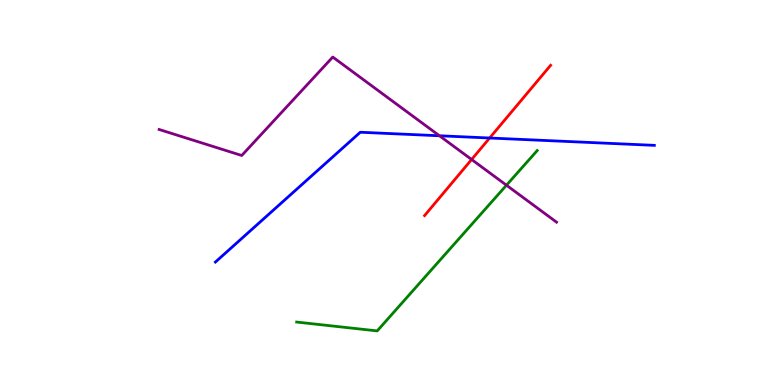[{'lines': ['blue', 'red'], 'intersections': [{'x': 6.32, 'y': 6.42}]}, {'lines': ['green', 'red'], 'intersections': []}, {'lines': ['purple', 'red'], 'intersections': [{'x': 6.09, 'y': 5.86}]}, {'lines': ['blue', 'green'], 'intersections': []}, {'lines': ['blue', 'purple'], 'intersections': [{'x': 5.67, 'y': 6.47}]}, {'lines': ['green', 'purple'], 'intersections': [{'x': 6.54, 'y': 5.19}]}]